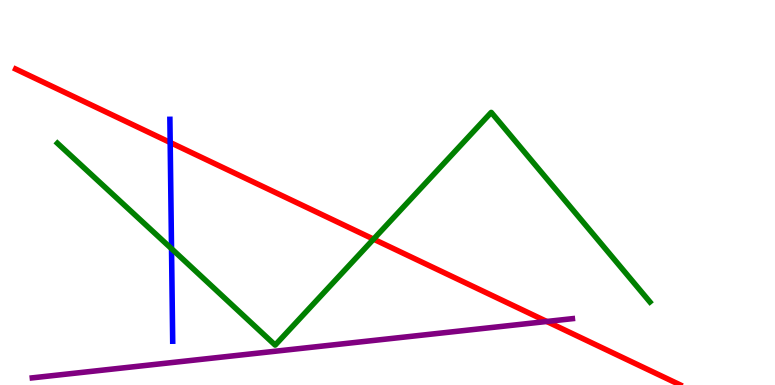[{'lines': ['blue', 'red'], 'intersections': [{'x': 2.2, 'y': 6.3}]}, {'lines': ['green', 'red'], 'intersections': [{'x': 4.82, 'y': 3.79}]}, {'lines': ['purple', 'red'], 'intersections': [{'x': 7.06, 'y': 1.65}]}, {'lines': ['blue', 'green'], 'intersections': [{'x': 2.21, 'y': 3.54}]}, {'lines': ['blue', 'purple'], 'intersections': []}, {'lines': ['green', 'purple'], 'intersections': []}]